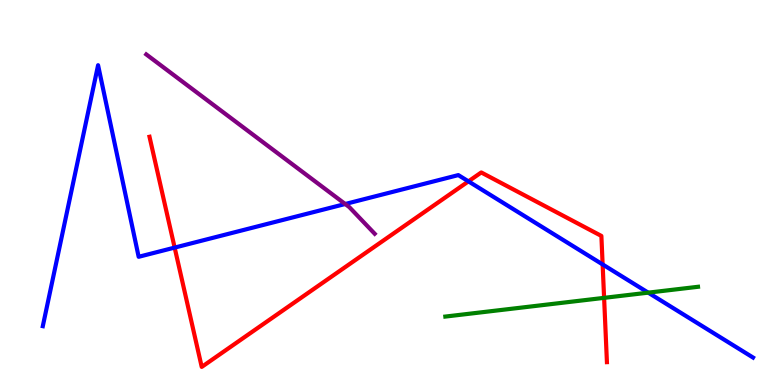[{'lines': ['blue', 'red'], 'intersections': [{'x': 2.25, 'y': 3.57}, {'x': 6.04, 'y': 5.29}, {'x': 7.78, 'y': 3.13}]}, {'lines': ['green', 'red'], 'intersections': [{'x': 7.79, 'y': 2.26}]}, {'lines': ['purple', 'red'], 'intersections': []}, {'lines': ['blue', 'green'], 'intersections': [{'x': 8.36, 'y': 2.4}]}, {'lines': ['blue', 'purple'], 'intersections': [{'x': 4.45, 'y': 4.7}]}, {'lines': ['green', 'purple'], 'intersections': []}]